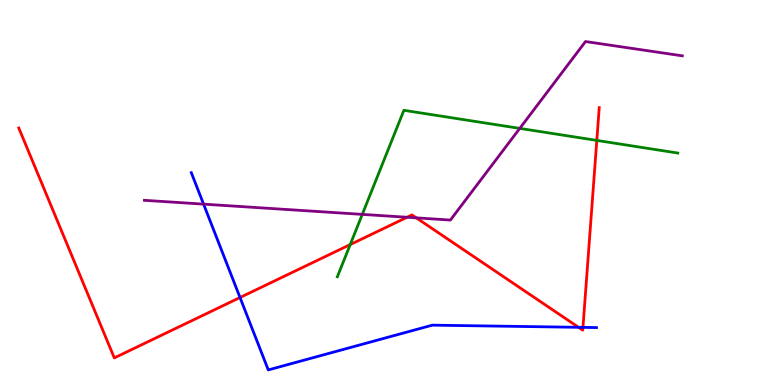[{'lines': ['blue', 'red'], 'intersections': [{'x': 3.1, 'y': 2.27}, {'x': 7.47, 'y': 1.5}, {'x': 7.52, 'y': 1.5}]}, {'lines': ['green', 'red'], 'intersections': [{'x': 4.52, 'y': 3.65}, {'x': 7.7, 'y': 6.35}]}, {'lines': ['purple', 'red'], 'intersections': [{'x': 5.25, 'y': 4.36}, {'x': 5.37, 'y': 4.34}]}, {'lines': ['blue', 'green'], 'intersections': []}, {'lines': ['blue', 'purple'], 'intersections': [{'x': 2.63, 'y': 4.7}]}, {'lines': ['green', 'purple'], 'intersections': [{'x': 4.67, 'y': 4.43}, {'x': 6.71, 'y': 6.67}]}]